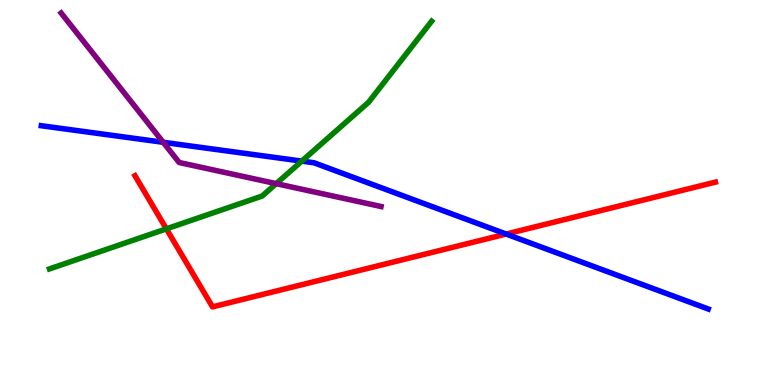[{'lines': ['blue', 'red'], 'intersections': [{'x': 6.53, 'y': 3.92}]}, {'lines': ['green', 'red'], 'intersections': [{'x': 2.15, 'y': 4.06}]}, {'lines': ['purple', 'red'], 'intersections': []}, {'lines': ['blue', 'green'], 'intersections': [{'x': 3.89, 'y': 5.82}]}, {'lines': ['blue', 'purple'], 'intersections': [{'x': 2.11, 'y': 6.3}]}, {'lines': ['green', 'purple'], 'intersections': [{'x': 3.56, 'y': 5.23}]}]